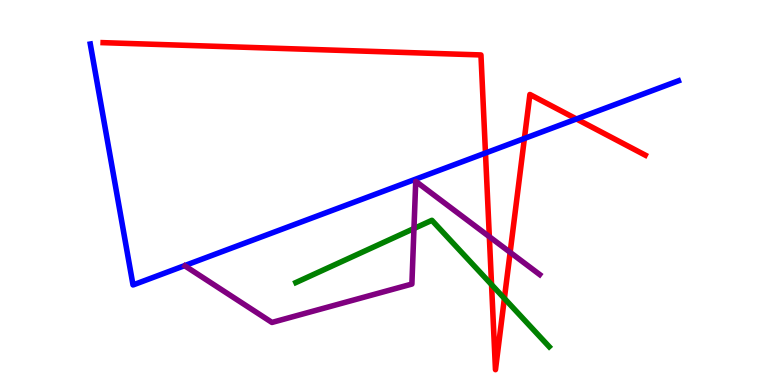[{'lines': ['blue', 'red'], 'intersections': [{'x': 6.26, 'y': 6.03}, {'x': 6.77, 'y': 6.4}, {'x': 7.44, 'y': 6.91}]}, {'lines': ['green', 'red'], 'intersections': [{'x': 6.34, 'y': 2.61}, {'x': 6.51, 'y': 2.25}]}, {'lines': ['purple', 'red'], 'intersections': [{'x': 6.31, 'y': 3.85}, {'x': 6.58, 'y': 3.45}]}, {'lines': ['blue', 'green'], 'intersections': []}, {'lines': ['blue', 'purple'], 'intersections': []}, {'lines': ['green', 'purple'], 'intersections': [{'x': 5.34, 'y': 4.06}]}]